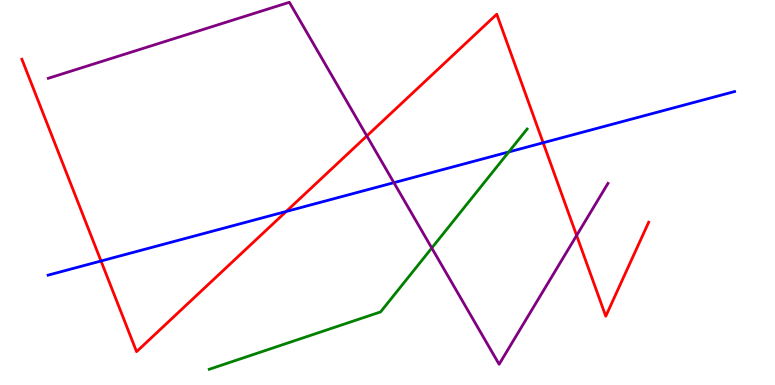[{'lines': ['blue', 'red'], 'intersections': [{'x': 1.3, 'y': 3.22}, {'x': 3.69, 'y': 4.51}, {'x': 7.01, 'y': 6.29}]}, {'lines': ['green', 'red'], 'intersections': []}, {'lines': ['purple', 'red'], 'intersections': [{'x': 4.73, 'y': 6.47}, {'x': 7.44, 'y': 3.88}]}, {'lines': ['blue', 'green'], 'intersections': [{'x': 6.56, 'y': 6.05}]}, {'lines': ['blue', 'purple'], 'intersections': [{'x': 5.08, 'y': 5.26}]}, {'lines': ['green', 'purple'], 'intersections': [{'x': 5.57, 'y': 3.56}]}]